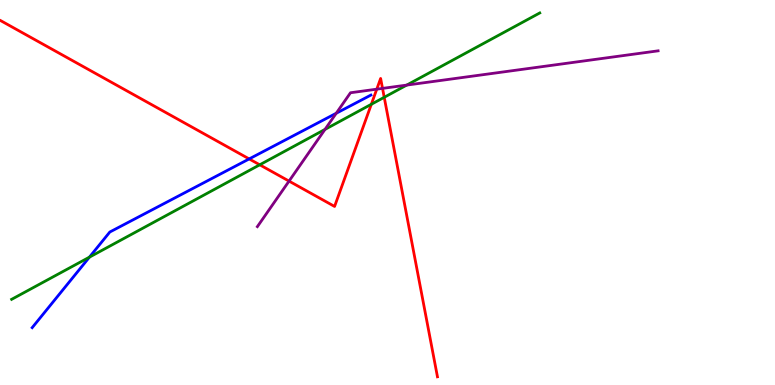[{'lines': ['blue', 'red'], 'intersections': [{'x': 3.22, 'y': 5.87}]}, {'lines': ['green', 'red'], 'intersections': [{'x': 3.35, 'y': 5.72}, {'x': 4.79, 'y': 7.29}, {'x': 4.96, 'y': 7.47}]}, {'lines': ['purple', 'red'], 'intersections': [{'x': 3.73, 'y': 5.3}, {'x': 4.86, 'y': 7.68}, {'x': 4.94, 'y': 7.7}]}, {'lines': ['blue', 'green'], 'intersections': [{'x': 1.15, 'y': 3.32}]}, {'lines': ['blue', 'purple'], 'intersections': [{'x': 4.34, 'y': 7.06}]}, {'lines': ['green', 'purple'], 'intersections': [{'x': 4.19, 'y': 6.64}, {'x': 5.25, 'y': 7.79}]}]